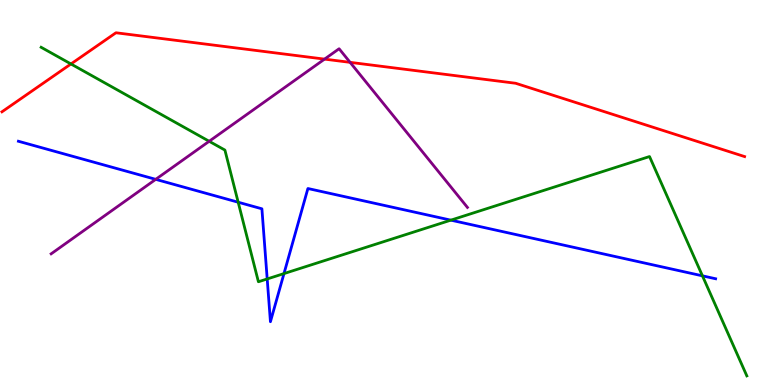[{'lines': ['blue', 'red'], 'intersections': []}, {'lines': ['green', 'red'], 'intersections': [{'x': 0.916, 'y': 8.34}]}, {'lines': ['purple', 'red'], 'intersections': [{'x': 4.19, 'y': 8.46}, {'x': 4.52, 'y': 8.38}]}, {'lines': ['blue', 'green'], 'intersections': [{'x': 3.07, 'y': 4.75}, {'x': 3.45, 'y': 2.75}, {'x': 3.66, 'y': 2.89}, {'x': 5.82, 'y': 4.28}, {'x': 9.06, 'y': 2.84}]}, {'lines': ['blue', 'purple'], 'intersections': [{'x': 2.01, 'y': 5.34}]}, {'lines': ['green', 'purple'], 'intersections': [{'x': 2.7, 'y': 6.33}]}]